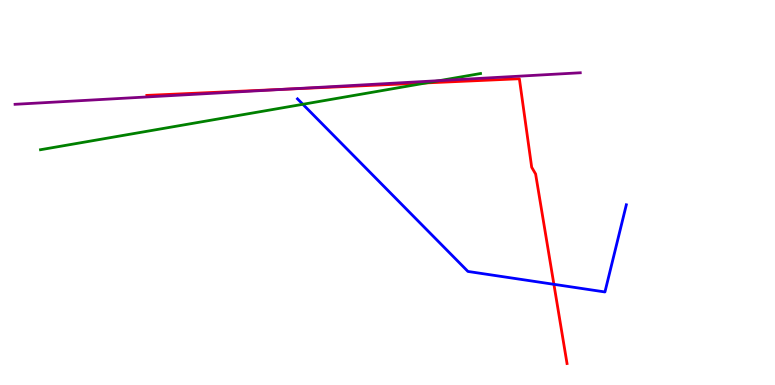[{'lines': ['blue', 'red'], 'intersections': [{'x': 7.15, 'y': 2.62}]}, {'lines': ['green', 'red'], 'intersections': [{'x': 5.5, 'y': 7.85}]}, {'lines': ['purple', 'red'], 'intersections': [{'x': 3.71, 'y': 7.69}]}, {'lines': ['blue', 'green'], 'intersections': [{'x': 3.91, 'y': 7.29}]}, {'lines': ['blue', 'purple'], 'intersections': []}, {'lines': ['green', 'purple'], 'intersections': [{'x': 5.67, 'y': 7.91}]}]